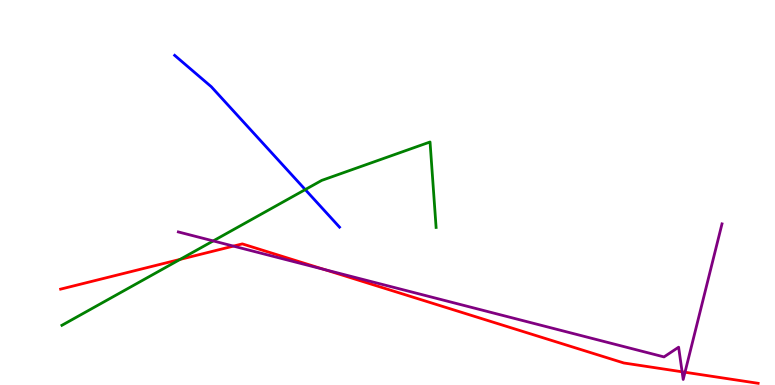[{'lines': ['blue', 'red'], 'intersections': []}, {'lines': ['green', 'red'], 'intersections': [{'x': 2.32, 'y': 3.26}]}, {'lines': ['purple', 'red'], 'intersections': [{'x': 3.01, 'y': 3.61}, {'x': 4.19, 'y': 3.0}, {'x': 8.8, 'y': 0.343}, {'x': 8.84, 'y': 0.331}]}, {'lines': ['blue', 'green'], 'intersections': [{'x': 3.94, 'y': 5.08}]}, {'lines': ['blue', 'purple'], 'intersections': []}, {'lines': ['green', 'purple'], 'intersections': [{'x': 2.75, 'y': 3.74}]}]